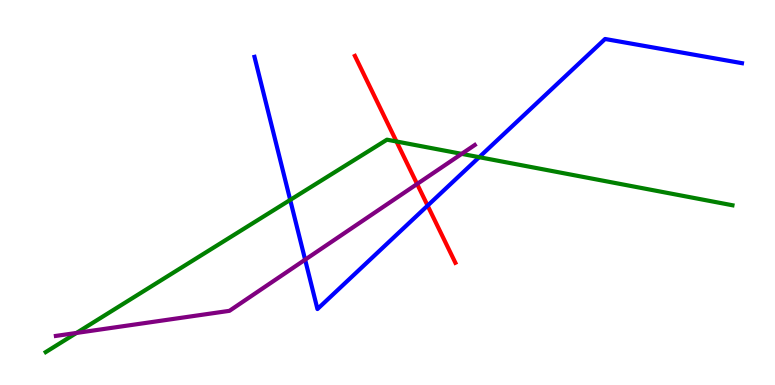[{'lines': ['blue', 'red'], 'intersections': [{'x': 5.52, 'y': 4.66}]}, {'lines': ['green', 'red'], 'intersections': [{'x': 5.12, 'y': 6.33}]}, {'lines': ['purple', 'red'], 'intersections': [{'x': 5.38, 'y': 5.22}]}, {'lines': ['blue', 'green'], 'intersections': [{'x': 3.74, 'y': 4.81}, {'x': 6.18, 'y': 5.92}]}, {'lines': ['blue', 'purple'], 'intersections': [{'x': 3.94, 'y': 3.26}]}, {'lines': ['green', 'purple'], 'intersections': [{'x': 0.987, 'y': 1.35}, {'x': 5.96, 'y': 6.0}]}]